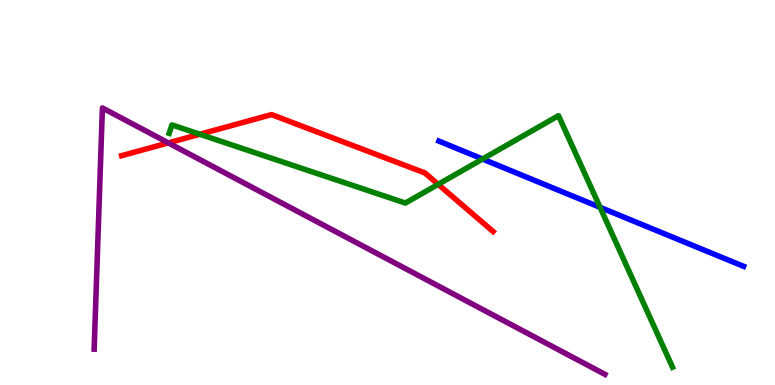[{'lines': ['blue', 'red'], 'intersections': []}, {'lines': ['green', 'red'], 'intersections': [{'x': 2.58, 'y': 6.51}, {'x': 5.65, 'y': 5.21}]}, {'lines': ['purple', 'red'], 'intersections': [{'x': 2.17, 'y': 6.29}]}, {'lines': ['blue', 'green'], 'intersections': [{'x': 6.23, 'y': 5.87}, {'x': 7.74, 'y': 4.61}]}, {'lines': ['blue', 'purple'], 'intersections': []}, {'lines': ['green', 'purple'], 'intersections': []}]